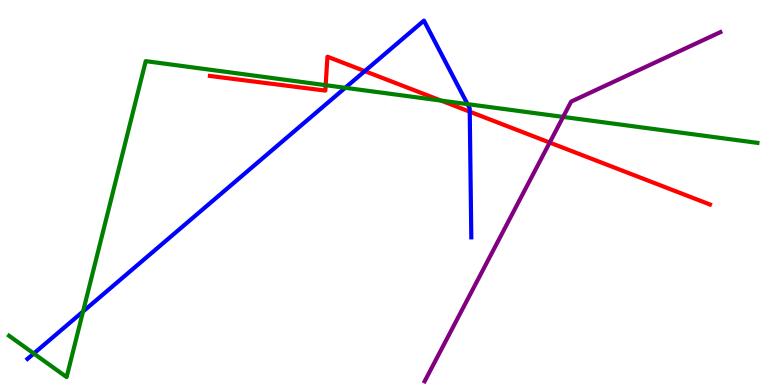[{'lines': ['blue', 'red'], 'intersections': [{'x': 4.71, 'y': 8.15}, {'x': 6.06, 'y': 7.1}]}, {'lines': ['green', 'red'], 'intersections': [{'x': 4.2, 'y': 7.79}, {'x': 5.69, 'y': 7.39}]}, {'lines': ['purple', 'red'], 'intersections': [{'x': 7.09, 'y': 6.3}]}, {'lines': ['blue', 'green'], 'intersections': [{'x': 0.436, 'y': 0.818}, {'x': 1.07, 'y': 1.91}, {'x': 4.45, 'y': 7.72}, {'x': 6.03, 'y': 7.3}]}, {'lines': ['blue', 'purple'], 'intersections': []}, {'lines': ['green', 'purple'], 'intersections': [{'x': 7.27, 'y': 6.96}]}]